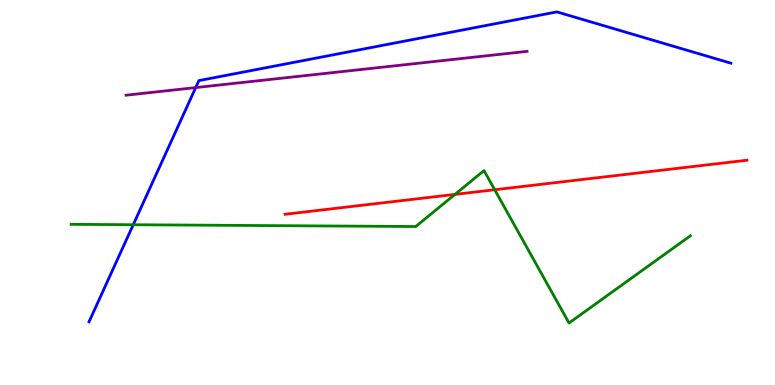[{'lines': ['blue', 'red'], 'intersections': []}, {'lines': ['green', 'red'], 'intersections': [{'x': 5.87, 'y': 4.95}, {'x': 6.38, 'y': 5.07}]}, {'lines': ['purple', 'red'], 'intersections': []}, {'lines': ['blue', 'green'], 'intersections': [{'x': 1.72, 'y': 4.16}]}, {'lines': ['blue', 'purple'], 'intersections': [{'x': 2.53, 'y': 7.72}]}, {'lines': ['green', 'purple'], 'intersections': []}]